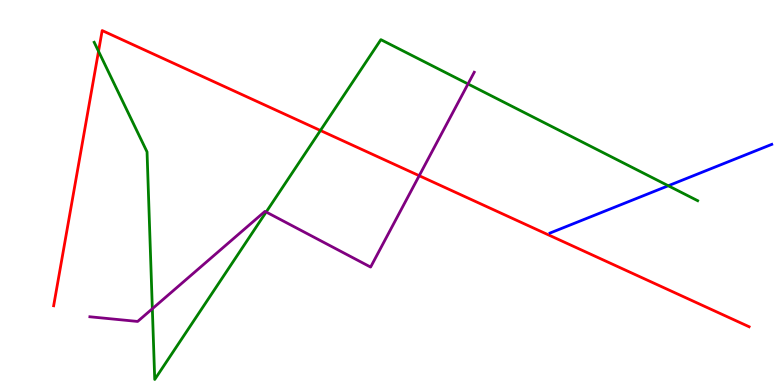[{'lines': ['blue', 'red'], 'intersections': []}, {'lines': ['green', 'red'], 'intersections': [{'x': 1.27, 'y': 8.67}, {'x': 4.13, 'y': 6.61}]}, {'lines': ['purple', 'red'], 'intersections': [{'x': 5.41, 'y': 5.44}]}, {'lines': ['blue', 'green'], 'intersections': [{'x': 8.62, 'y': 5.18}]}, {'lines': ['blue', 'purple'], 'intersections': []}, {'lines': ['green', 'purple'], 'intersections': [{'x': 1.97, 'y': 1.98}, {'x': 3.43, 'y': 4.49}, {'x': 6.04, 'y': 7.82}]}]